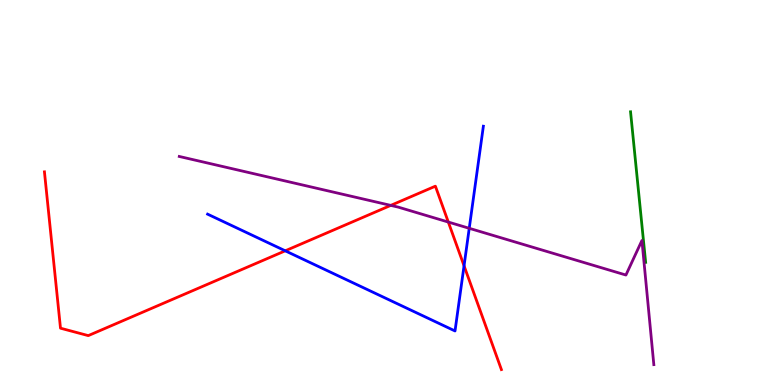[{'lines': ['blue', 'red'], 'intersections': [{'x': 3.68, 'y': 3.49}, {'x': 5.99, 'y': 3.1}]}, {'lines': ['green', 'red'], 'intersections': []}, {'lines': ['purple', 'red'], 'intersections': [{'x': 5.04, 'y': 4.67}, {'x': 5.78, 'y': 4.23}]}, {'lines': ['blue', 'green'], 'intersections': []}, {'lines': ['blue', 'purple'], 'intersections': [{'x': 6.05, 'y': 4.07}]}, {'lines': ['green', 'purple'], 'intersections': []}]